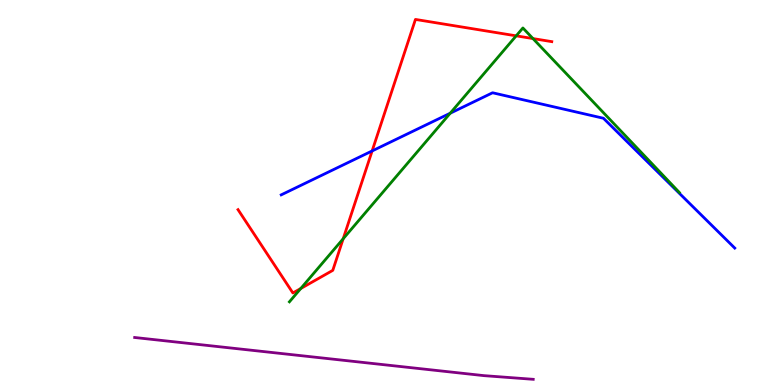[{'lines': ['blue', 'red'], 'intersections': [{'x': 4.8, 'y': 6.08}]}, {'lines': ['green', 'red'], 'intersections': [{'x': 3.88, 'y': 2.51}, {'x': 4.43, 'y': 3.8}, {'x': 6.66, 'y': 9.07}, {'x': 6.88, 'y': 9.0}]}, {'lines': ['purple', 'red'], 'intersections': []}, {'lines': ['blue', 'green'], 'intersections': [{'x': 5.81, 'y': 7.06}]}, {'lines': ['blue', 'purple'], 'intersections': []}, {'lines': ['green', 'purple'], 'intersections': []}]